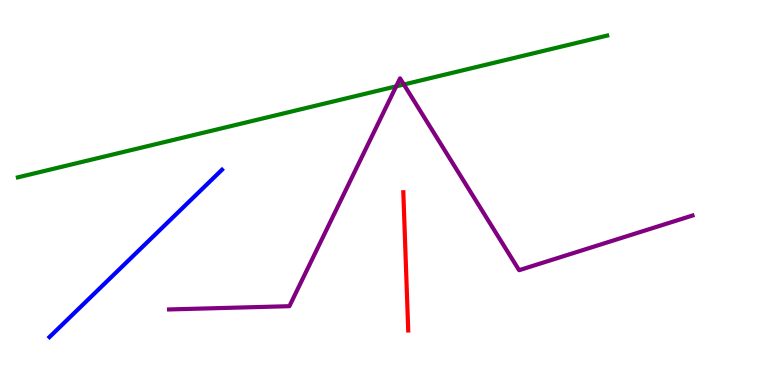[{'lines': ['blue', 'red'], 'intersections': []}, {'lines': ['green', 'red'], 'intersections': []}, {'lines': ['purple', 'red'], 'intersections': []}, {'lines': ['blue', 'green'], 'intersections': []}, {'lines': ['blue', 'purple'], 'intersections': []}, {'lines': ['green', 'purple'], 'intersections': [{'x': 5.11, 'y': 7.76}, {'x': 5.21, 'y': 7.81}]}]